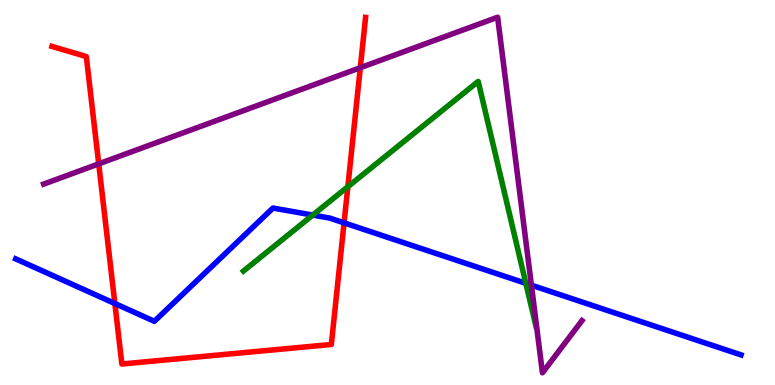[{'lines': ['blue', 'red'], 'intersections': [{'x': 1.48, 'y': 2.12}, {'x': 4.44, 'y': 4.21}]}, {'lines': ['green', 'red'], 'intersections': [{'x': 4.49, 'y': 5.15}]}, {'lines': ['purple', 'red'], 'intersections': [{'x': 1.27, 'y': 5.74}, {'x': 4.65, 'y': 8.24}]}, {'lines': ['blue', 'green'], 'intersections': [{'x': 4.04, 'y': 4.41}, {'x': 6.79, 'y': 2.64}]}, {'lines': ['blue', 'purple'], 'intersections': [{'x': 6.86, 'y': 2.59}]}, {'lines': ['green', 'purple'], 'intersections': []}]